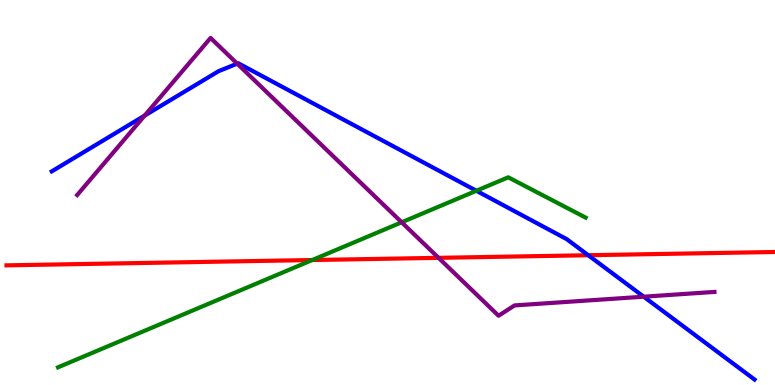[{'lines': ['blue', 'red'], 'intersections': [{'x': 7.59, 'y': 3.37}]}, {'lines': ['green', 'red'], 'intersections': [{'x': 4.03, 'y': 3.25}]}, {'lines': ['purple', 'red'], 'intersections': [{'x': 5.66, 'y': 3.3}]}, {'lines': ['blue', 'green'], 'intersections': [{'x': 6.15, 'y': 5.05}]}, {'lines': ['blue', 'purple'], 'intersections': [{'x': 1.87, 'y': 7.0}, {'x': 3.06, 'y': 8.35}, {'x': 8.31, 'y': 2.29}]}, {'lines': ['green', 'purple'], 'intersections': [{'x': 5.18, 'y': 4.23}]}]